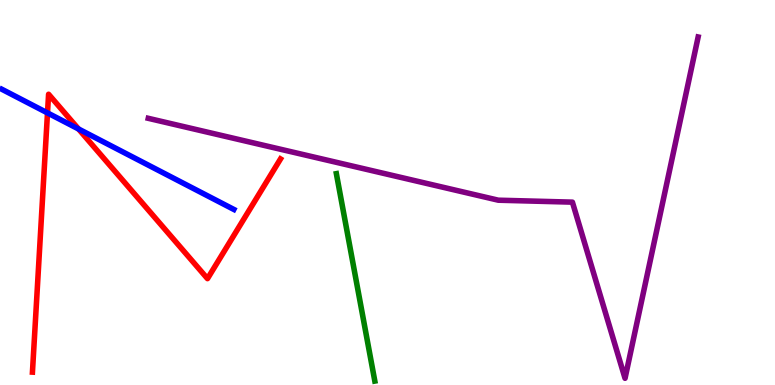[{'lines': ['blue', 'red'], 'intersections': [{'x': 0.613, 'y': 7.07}, {'x': 1.01, 'y': 6.65}]}, {'lines': ['green', 'red'], 'intersections': []}, {'lines': ['purple', 'red'], 'intersections': []}, {'lines': ['blue', 'green'], 'intersections': []}, {'lines': ['blue', 'purple'], 'intersections': []}, {'lines': ['green', 'purple'], 'intersections': []}]